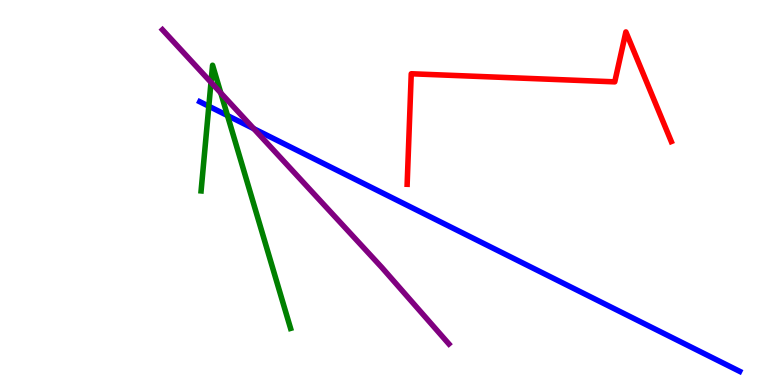[{'lines': ['blue', 'red'], 'intersections': []}, {'lines': ['green', 'red'], 'intersections': []}, {'lines': ['purple', 'red'], 'intersections': []}, {'lines': ['blue', 'green'], 'intersections': [{'x': 2.69, 'y': 7.24}, {'x': 2.94, 'y': 7.0}]}, {'lines': ['blue', 'purple'], 'intersections': [{'x': 3.27, 'y': 6.66}]}, {'lines': ['green', 'purple'], 'intersections': [{'x': 2.72, 'y': 7.86}, {'x': 2.85, 'y': 7.59}]}]